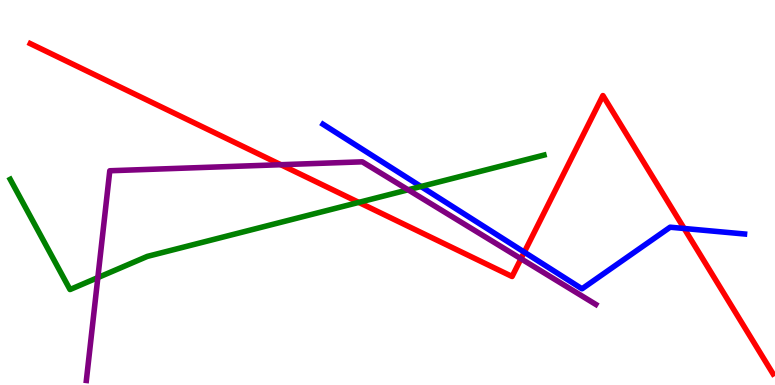[{'lines': ['blue', 'red'], 'intersections': [{'x': 6.77, 'y': 3.45}, {'x': 8.83, 'y': 4.07}]}, {'lines': ['green', 'red'], 'intersections': [{'x': 4.63, 'y': 4.74}]}, {'lines': ['purple', 'red'], 'intersections': [{'x': 3.62, 'y': 5.72}, {'x': 6.72, 'y': 3.28}]}, {'lines': ['blue', 'green'], 'intersections': [{'x': 5.43, 'y': 5.16}]}, {'lines': ['blue', 'purple'], 'intersections': []}, {'lines': ['green', 'purple'], 'intersections': [{'x': 1.26, 'y': 2.79}, {'x': 5.27, 'y': 5.07}]}]